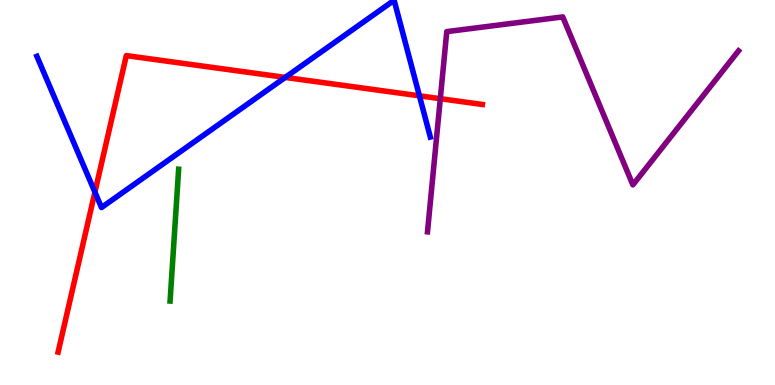[{'lines': ['blue', 'red'], 'intersections': [{'x': 1.22, 'y': 5.01}, {'x': 3.68, 'y': 7.99}, {'x': 5.41, 'y': 7.51}]}, {'lines': ['green', 'red'], 'intersections': []}, {'lines': ['purple', 'red'], 'intersections': [{'x': 5.68, 'y': 7.44}]}, {'lines': ['blue', 'green'], 'intersections': []}, {'lines': ['blue', 'purple'], 'intersections': []}, {'lines': ['green', 'purple'], 'intersections': []}]